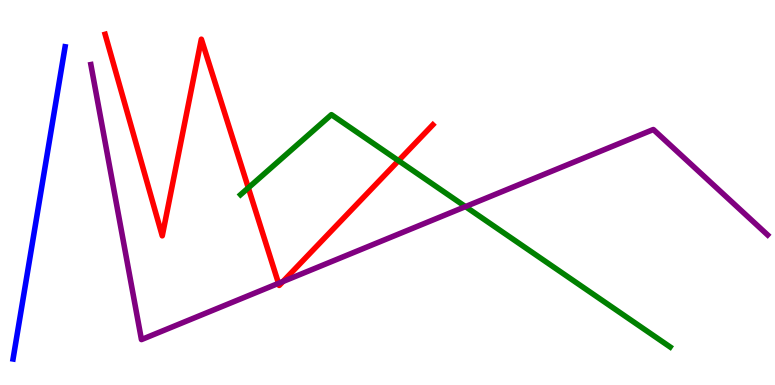[{'lines': ['blue', 'red'], 'intersections': []}, {'lines': ['green', 'red'], 'intersections': [{'x': 3.2, 'y': 5.12}, {'x': 5.14, 'y': 5.83}]}, {'lines': ['purple', 'red'], 'intersections': [{'x': 3.59, 'y': 2.64}, {'x': 3.65, 'y': 2.69}]}, {'lines': ['blue', 'green'], 'intersections': []}, {'lines': ['blue', 'purple'], 'intersections': []}, {'lines': ['green', 'purple'], 'intersections': [{'x': 6.01, 'y': 4.63}]}]